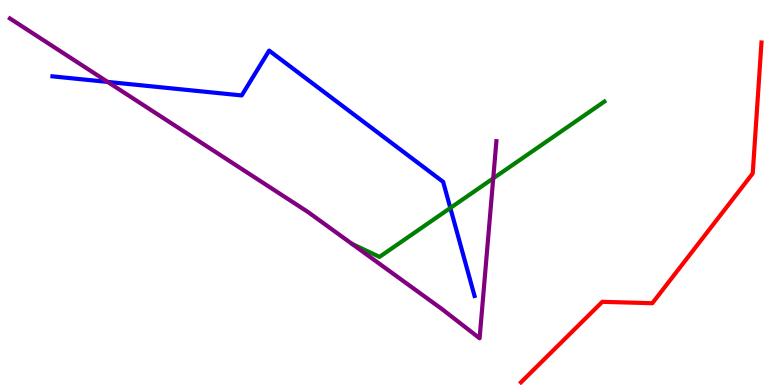[{'lines': ['blue', 'red'], 'intersections': []}, {'lines': ['green', 'red'], 'intersections': []}, {'lines': ['purple', 'red'], 'intersections': []}, {'lines': ['blue', 'green'], 'intersections': [{'x': 5.81, 'y': 4.6}]}, {'lines': ['blue', 'purple'], 'intersections': [{'x': 1.39, 'y': 7.87}]}, {'lines': ['green', 'purple'], 'intersections': [{'x': 6.36, 'y': 5.37}]}]